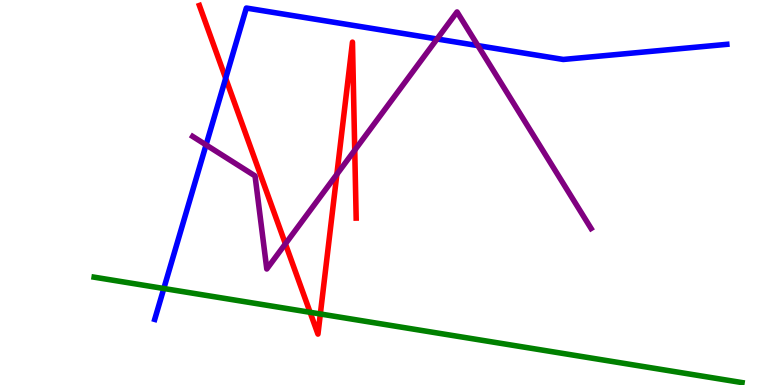[{'lines': ['blue', 'red'], 'intersections': [{'x': 2.91, 'y': 7.97}]}, {'lines': ['green', 'red'], 'intersections': [{'x': 4.0, 'y': 1.89}, {'x': 4.13, 'y': 1.84}]}, {'lines': ['purple', 'red'], 'intersections': [{'x': 3.68, 'y': 3.67}, {'x': 4.35, 'y': 5.47}, {'x': 4.58, 'y': 6.1}]}, {'lines': ['blue', 'green'], 'intersections': [{'x': 2.11, 'y': 2.51}]}, {'lines': ['blue', 'purple'], 'intersections': [{'x': 2.66, 'y': 6.24}, {'x': 5.64, 'y': 8.99}, {'x': 6.17, 'y': 8.82}]}, {'lines': ['green', 'purple'], 'intersections': []}]